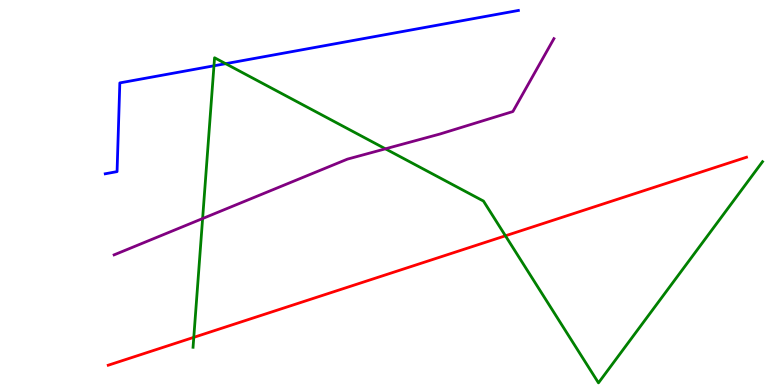[{'lines': ['blue', 'red'], 'intersections': []}, {'lines': ['green', 'red'], 'intersections': [{'x': 2.5, 'y': 1.24}, {'x': 6.52, 'y': 3.88}]}, {'lines': ['purple', 'red'], 'intersections': []}, {'lines': ['blue', 'green'], 'intersections': [{'x': 2.76, 'y': 8.29}, {'x': 2.91, 'y': 8.35}]}, {'lines': ['blue', 'purple'], 'intersections': []}, {'lines': ['green', 'purple'], 'intersections': [{'x': 2.61, 'y': 4.32}, {'x': 4.97, 'y': 6.13}]}]